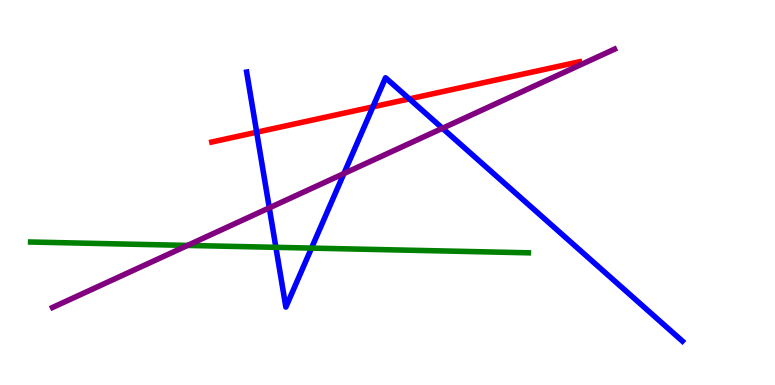[{'lines': ['blue', 'red'], 'intersections': [{'x': 3.31, 'y': 6.57}, {'x': 4.81, 'y': 7.22}, {'x': 5.28, 'y': 7.43}]}, {'lines': ['green', 'red'], 'intersections': []}, {'lines': ['purple', 'red'], 'intersections': []}, {'lines': ['blue', 'green'], 'intersections': [{'x': 3.56, 'y': 3.58}, {'x': 4.02, 'y': 3.56}]}, {'lines': ['blue', 'purple'], 'intersections': [{'x': 3.47, 'y': 4.6}, {'x': 4.44, 'y': 5.49}, {'x': 5.71, 'y': 6.67}]}, {'lines': ['green', 'purple'], 'intersections': [{'x': 2.42, 'y': 3.63}]}]